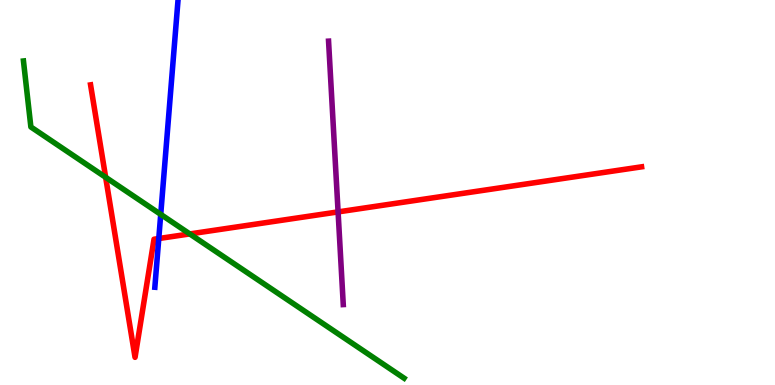[{'lines': ['blue', 'red'], 'intersections': [{'x': 2.05, 'y': 3.8}]}, {'lines': ['green', 'red'], 'intersections': [{'x': 1.36, 'y': 5.39}, {'x': 2.45, 'y': 3.92}]}, {'lines': ['purple', 'red'], 'intersections': [{'x': 4.36, 'y': 4.5}]}, {'lines': ['blue', 'green'], 'intersections': [{'x': 2.07, 'y': 4.43}]}, {'lines': ['blue', 'purple'], 'intersections': []}, {'lines': ['green', 'purple'], 'intersections': []}]